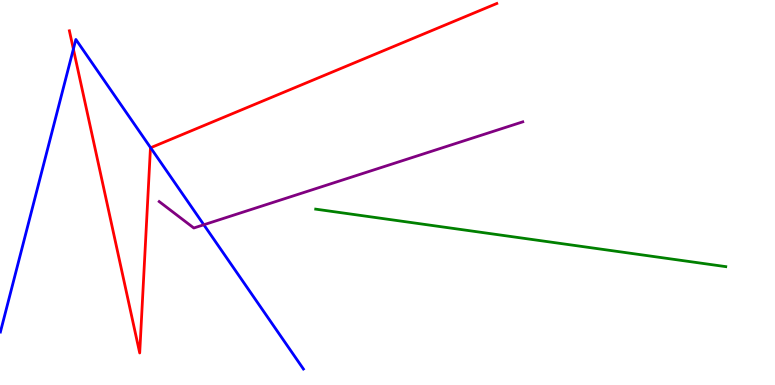[{'lines': ['blue', 'red'], 'intersections': [{'x': 0.947, 'y': 8.73}, {'x': 1.94, 'y': 6.16}]}, {'lines': ['green', 'red'], 'intersections': []}, {'lines': ['purple', 'red'], 'intersections': []}, {'lines': ['blue', 'green'], 'intersections': []}, {'lines': ['blue', 'purple'], 'intersections': [{'x': 2.63, 'y': 4.16}]}, {'lines': ['green', 'purple'], 'intersections': []}]